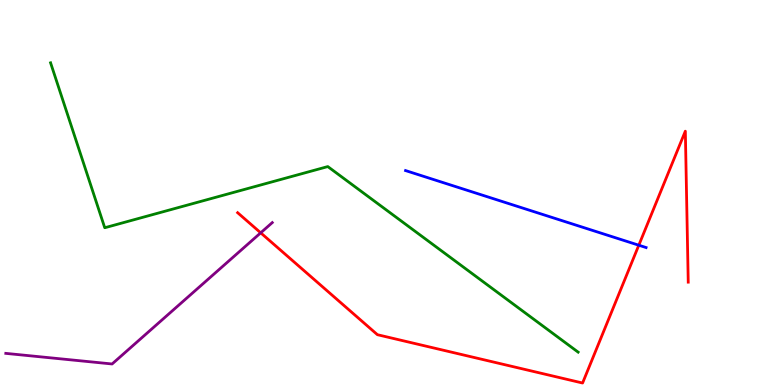[{'lines': ['blue', 'red'], 'intersections': [{'x': 8.24, 'y': 3.63}]}, {'lines': ['green', 'red'], 'intersections': []}, {'lines': ['purple', 'red'], 'intersections': [{'x': 3.36, 'y': 3.95}]}, {'lines': ['blue', 'green'], 'intersections': []}, {'lines': ['blue', 'purple'], 'intersections': []}, {'lines': ['green', 'purple'], 'intersections': []}]